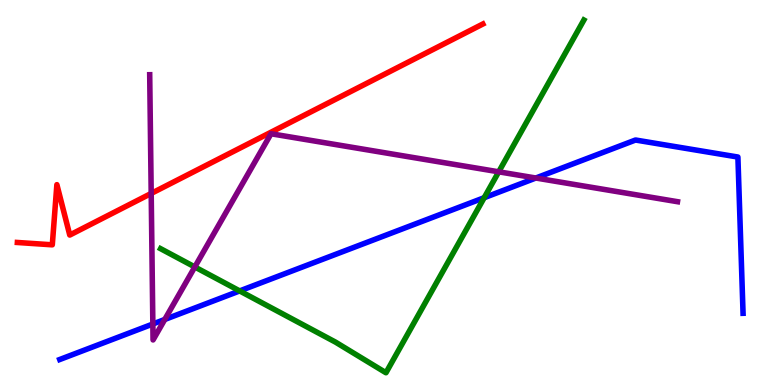[{'lines': ['blue', 'red'], 'intersections': []}, {'lines': ['green', 'red'], 'intersections': []}, {'lines': ['purple', 'red'], 'intersections': [{'x': 1.95, 'y': 4.98}]}, {'lines': ['blue', 'green'], 'intersections': [{'x': 3.09, 'y': 2.44}, {'x': 6.25, 'y': 4.86}]}, {'lines': ['blue', 'purple'], 'intersections': [{'x': 1.97, 'y': 1.58}, {'x': 2.13, 'y': 1.7}, {'x': 6.91, 'y': 5.38}]}, {'lines': ['green', 'purple'], 'intersections': [{'x': 2.51, 'y': 3.07}, {'x': 6.44, 'y': 5.54}]}]